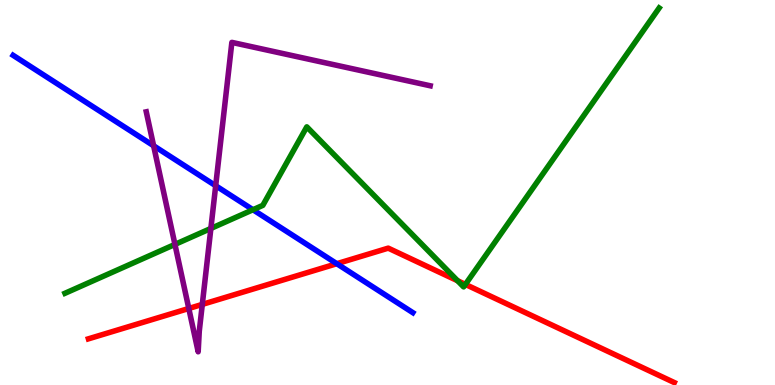[{'lines': ['blue', 'red'], 'intersections': [{'x': 4.35, 'y': 3.15}]}, {'lines': ['green', 'red'], 'intersections': [{'x': 5.9, 'y': 2.71}, {'x': 6.0, 'y': 2.61}]}, {'lines': ['purple', 'red'], 'intersections': [{'x': 2.44, 'y': 1.99}, {'x': 2.61, 'y': 2.09}]}, {'lines': ['blue', 'green'], 'intersections': [{'x': 3.26, 'y': 4.55}]}, {'lines': ['blue', 'purple'], 'intersections': [{'x': 1.98, 'y': 6.21}, {'x': 2.78, 'y': 5.18}]}, {'lines': ['green', 'purple'], 'intersections': [{'x': 2.26, 'y': 3.65}, {'x': 2.72, 'y': 4.07}]}]